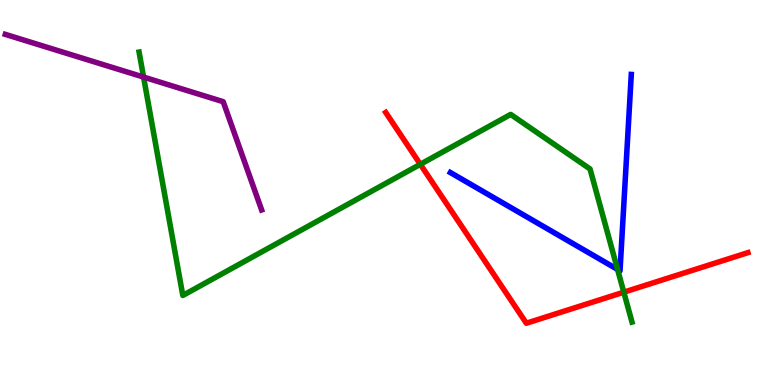[{'lines': ['blue', 'red'], 'intersections': []}, {'lines': ['green', 'red'], 'intersections': [{'x': 5.42, 'y': 5.73}, {'x': 8.05, 'y': 2.41}]}, {'lines': ['purple', 'red'], 'intersections': []}, {'lines': ['blue', 'green'], 'intersections': [{'x': 7.97, 'y': 3.0}]}, {'lines': ['blue', 'purple'], 'intersections': []}, {'lines': ['green', 'purple'], 'intersections': [{'x': 1.85, 'y': 8.0}]}]